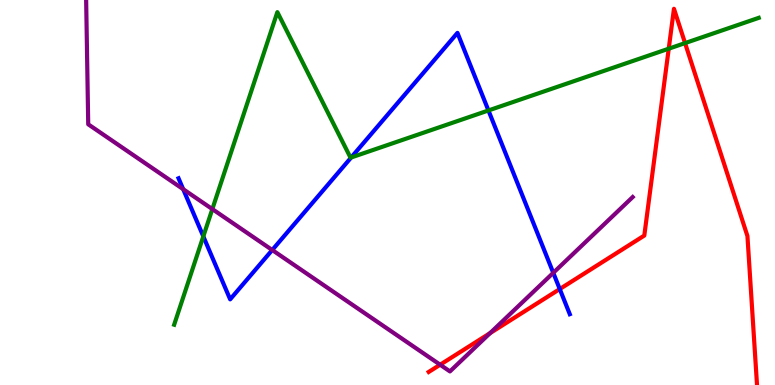[{'lines': ['blue', 'red'], 'intersections': [{'x': 7.22, 'y': 2.49}]}, {'lines': ['green', 'red'], 'intersections': [{'x': 8.63, 'y': 8.74}, {'x': 8.84, 'y': 8.88}]}, {'lines': ['purple', 'red'], 'intersections': [{'x': 5.68, 'y': 0.527}, {'x': 6.32, 'y': 1.35}]}, {'lines': ['blue', 'green'], 'intersections': [{'x': 2.62, 'y': 3.86}, {'x': 4.53, 'y': 5.91}, {'x': 6.3, 'y': 7.13}]}, {'lines': ['blue', 'purple'], 'intersections': [{'x': 2.36, 'y': 5.09}, {'x': 3.51, 'y': 3.51}, {'x': 7.14, 'y': 2.91}]}, {'lines': ['green', 'purple'], 'intersections': [{'x': 2.74, 'y': 4.57}]}]